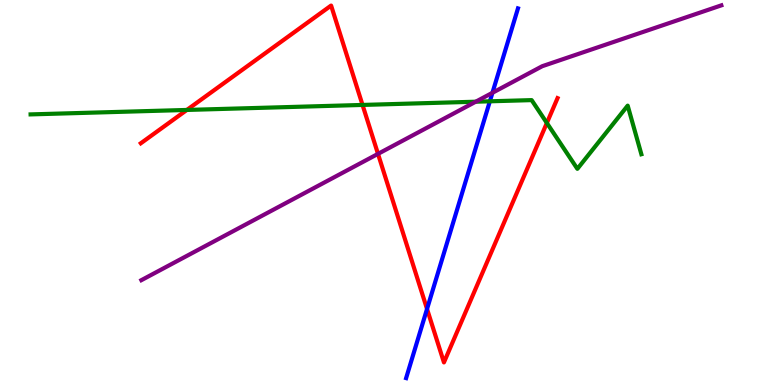[{'lines': ['blue', 'red'], 'intersections': [{'x': 5.51, 'y': 1.97}]}, {'lines': ['green', 'red'], 'intersections': [{'x': 2.41, 'y': 7.14}, {'x': 4.68, 'y': 7.27}, {'x': 7.06, 'y': 6.81}]}, {'lines': ['purple', 'red'], 'intersections': [{'x': 4.88, 'y': 6.0}]}, {'lines': ['blue', 'green'], 'intersections': [{'x': 6.32, 'y': 7.37}]}, {'lines': ['blue', 'purple'], 'intersections': [{'x': 6.35, 'y': 7.59}]}, {'lines': ['green', 'purple'], 'intersections': [{'x': 6.14, 'y': 7.36}]}]